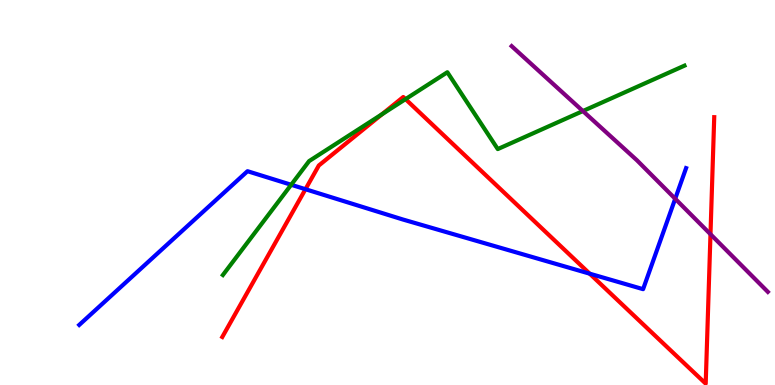[{'lines': ['blue', 'red'], 'intersections': [{'x': 3.94, 'y': 5.09}, {'x': 7.61, 'y': 2.89}]}, {'lines': ['green', 'red'], 'intersections': [{'x': 4.93, 'y': 7.03}, {'x': 5.23, 'y': 7.43}]}, {'lines': ['purple', 'red'], 'intersections': [{'x': 9.17, 'y': 3.92}]}, {'lines': ['blue', 'green'], 'intersections': [{'x': 3.76, 'y': 5.2}]}, {'lines': ['blue', 'purple'], 'intersections': [{'x': 8.71, 'y': 4.84}]}, {'lines': ['green', 'purple'], 'intersections': [{'x': 7.52, 'y': 7.12}]}]